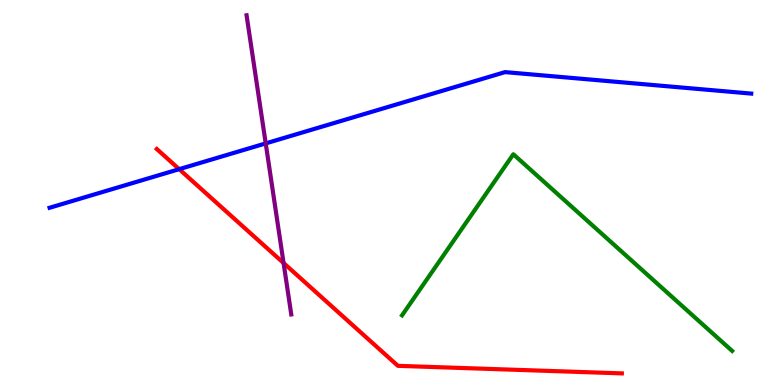[{'lines': ['blue', 'red'], 'intersections': [{'x': 2.31, 'y': 5.61}]}, {'lines': ['green', 'red'], 'intersections': []}, {'lines': ['purple', 'red'], 'intersections': [{'x': 3.66, 'y': 3.17}]}, {'lines': ['blue', 'green'], 'intersections': []}, {'lines': ['blue', 'purple'], 'intersections': [{'x': 3.43, 'y': 6.28}]}, {'lines': ['green', 'purple'], 'intersections': []}]